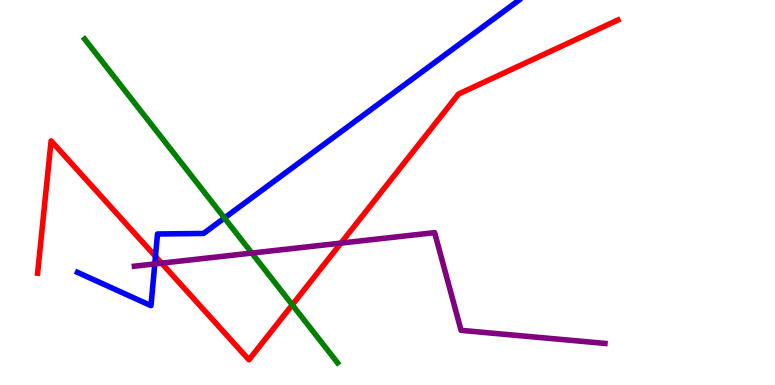[{'lines': ['blue', 'red'], 'intersections': [{'x': 2.01, 'y': 3.34}]}, {'lines': ['green', 'red'], 'intersections': [{'x': 3.77, 'y': 2.08}]}, {'lines': ['purple', 'red'], 'intersections': [{'x': 2.09, 'y': 3.16}, {'x': 4.4, 'y': 3.69}]}, {'lines': ['blue', 'green'], 'intersections': [{'x': 2.9, 'y': 4.34}]}, {'lines': ['blue', 'purple'], 'intersections': [{'x': 2.0, 'y': 3.15}]}, {'lines': ['green', 'purple'], 'intersections': [{'x': 3.25, 'y': 3.43}]}]